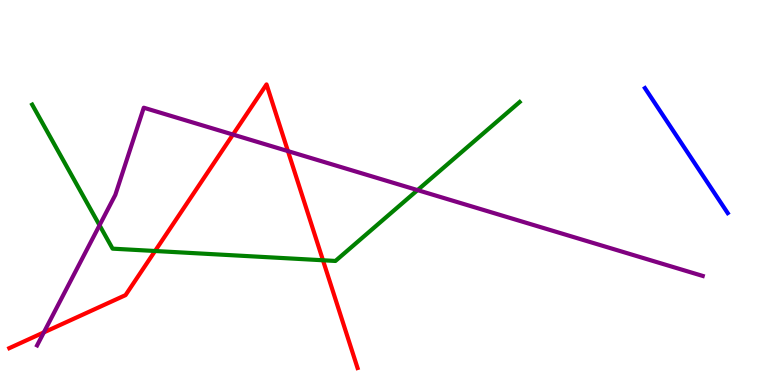[{'lines': ['blue', 'red'], 'intersections': []}, {'lines': ['green', 'red'], 'intersections': [{'x': 2.0, 'y': 3.48}, {'x': 4.17, 'y': 3.24}]}, {'lines': ['purple', 'red'], 'intersections': [{'x': 0.566, 'y': 1.37}, {'x': 3.01, 'y': 6.5}, {'x': 3.72, 'y': 6.08}]}, {'lines': ['blue', 'green'], 'intersections': []}, {'lines': ['blue', 'purple'], 'intersections': []}, {'lines': ['green', 'purple'], 'intersections': [{'x': 1.28, 'y': 4.15}, {'x': 5.39, 'y': 5.06}]}]